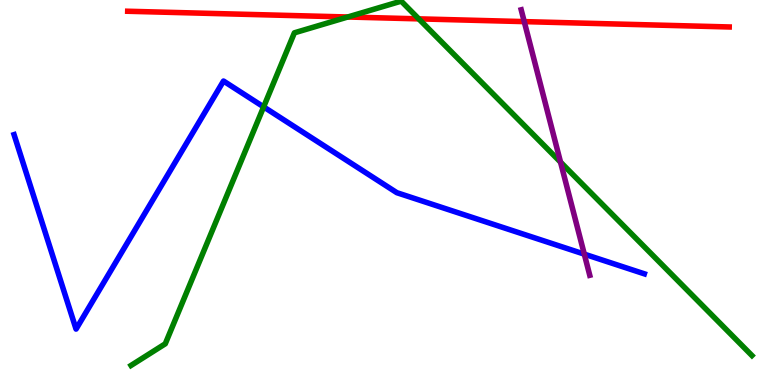[{'lines': ['blue', 'red'], 'intersections': []}, {'lines': ['green', 'red'], 'intersections': [{'x': 4.49, 'y': 9.56}, {'x': 5.4, 'y': 9.51}]}, {'lines': ['purple', 'red'], 'intersections': [{'x': 6.76, 'y': 9.44}]}, {'lines': ['blue', 'green'], 'intersections': [{'x': 3.4, 'y': 7.22}]}, {'lines': ['blue', 'purple'], 'intersections': [{'x': 7.54, 'y': 3.4}]}, {'lines': ['green', 'purple'], 'intersections': [{'x': 7.23, 'y': 5.79}]}]